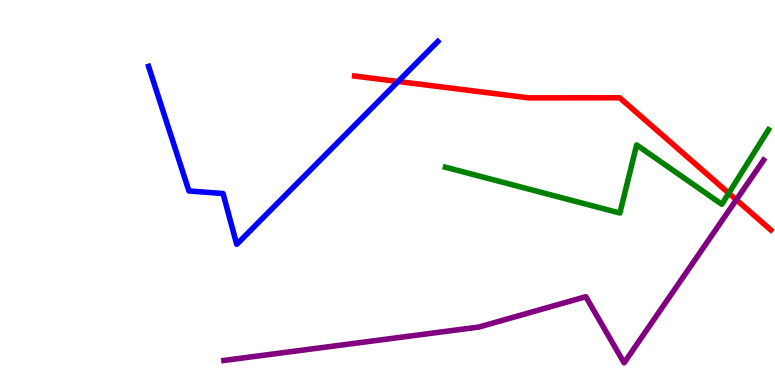[{'lines': ['blue', 'red'], 'intersections': [{'x': 5.14, 'y': 7.88}]}, {'lines': ['green', 'red'], 'intersections': [{'x': 9.4, 'y': 4.98}]}, {'lines': ['purple', 'red'], 'intersections': [{'x': 9.5, 'y': 4.81}]}, {'lines': ['blue', 'green'], 'intersections': []}, {'lines': ['blue', 'purple'], 'intersections': []}, {'lines': ['green', 'purple'], 'intersections': []}]